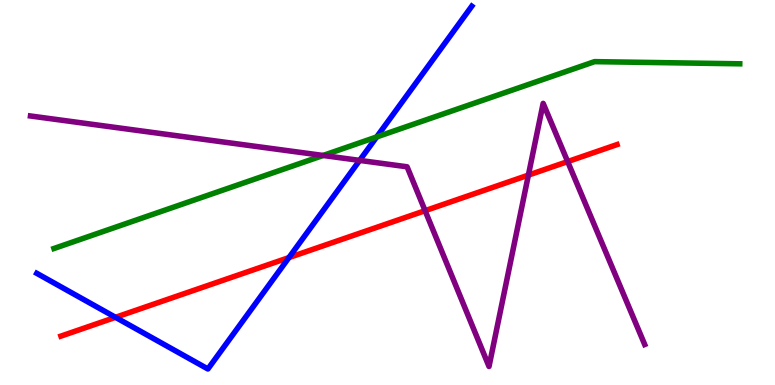[{'lines': ['blue', 'red'], 'intersections': [{'x': 1.49, 'y': 1.76}, {'x': 3.73, 'y': 3.31}]}, {'lines': ['green', 'red'], 'intersections': []}, {'lines': ['purple', 'red'], 'intersections': [{'x': 5.49, 'y': 4.53}, {'x': 6.82, 'y': 5.45}, {'x': 7.32, 'y': 5.8}]}, {'lines': ['blue', 'green'], 'intersections': [{'x': 4.86, 'y': 6.44}]}, {'lines': ['blue', 'purple'], 'intersections': [{'x': 4.64, 'y': 5.83}]}, {'lines': ['green', 'purple'], 'intersections': [{'x': 4.17, 'y': 5.96}]}]